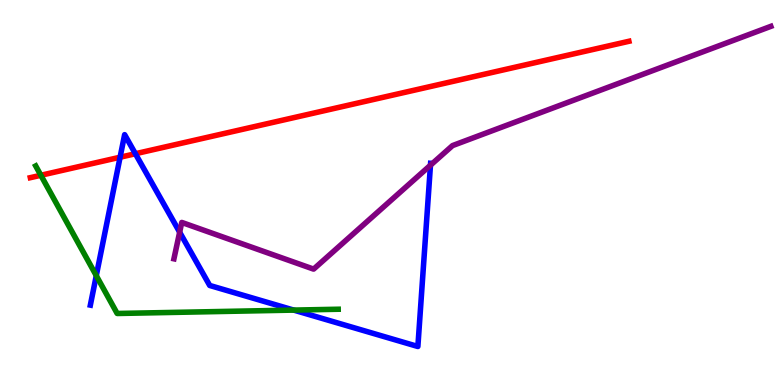[{'lines': ['blue', 'red'], 'intersections': [{'x': 1.55, 'y': 5.92}, {'x': 1.75, 'y': 6.01}]}, {'lines': ['green', 'red'], 'intersections': [{'x': 0.527, 'y': 5.45}]}, {'lines': ['purple', 'red'], 'intersections': []}, {'lines': ['blue', 'green'], 'intersections': [{'x': 1.24, 'y': 2.84}, {'x': 3.79, 'y': 1.95}]}, {'lines': ['blue', 'purple'], 'intersections': [{'x': 2.32, 'y': 3.97}, {'x': 5.55, 'y': 5.71}]}, {'lines': ['green', 'purple'], 'intersections': []}]